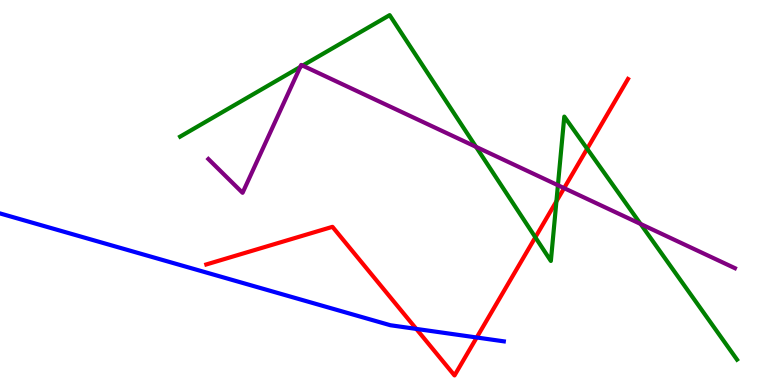[{'lines': ['blue', 'red'], 'intersections': [{'x': 5.37, 'y': 1.46}, {'x': 6.15, 'y': 1.23}]}, {'lines': ['green', 'red'], 'intersections': [{'x': 6.91, 'y': 3.84}, {'x': 7.18, 'y': 4.77}, {'x': 7.58, 'y': 6.14}]}, {'lines': ['purple', 'red'], 'intersections': [{'x': 7.28, 'y': 5.11}]}, {'lines': ['blue', 'green'], 'intersections': []}, {'lines': ['blue', 'purple'], 'intersections': []}, {'lines': ['green', 'purple'], 'intersections': [{'x': 3.87, 'y': 8.26}, {'x': 3.9, 'y': 8.3}, {'x': 6.14, 'y': 6.19}, {'x': 7.2, 'y': 5.19}, {'x': 8.27, 'y': 4.18}]}]